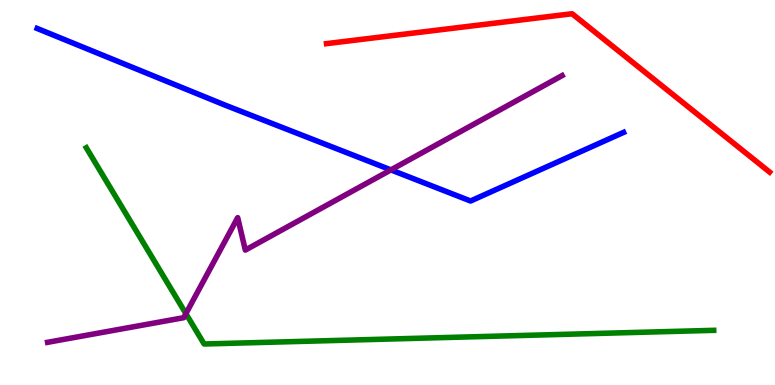[{'lines': ['blue', 'red'], 'intersections': []}, {'lines': ['green', 'red'], 'intersections': []}, {'lines': ['purple', 'red'], 'intersections': []}, {'lines': ['blue', 'green'], 'intersections': []}, {'lines': ['blue', 'purple'], 'intersections': [{'x': 5.04, 'y': 5.59}]}, {'lines': ['green', 'purple'], 'intersections': [{'x': 2.4, 'y': 1.85}]}]